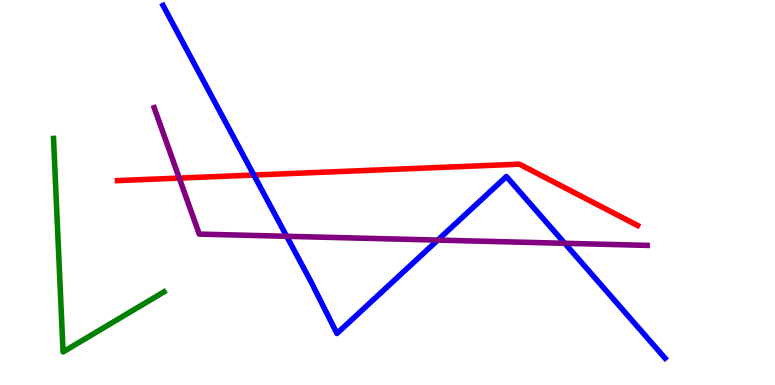[{'lines': ['blue', 'red'], 'intersections': [{'x': 3.28, 'y': 5.45}]}, {'lines': ['green', 'red'], 'intersections': []}, {'lines': ['purple', 'red'], 'intersections': [{'x': 2.31, 'y': 5.37}]}, {'lines': ['blue', 'green'], 'intersections': []}, {'lines': ['blue', 'purple'], 'intersections': [{'x': 3.7, 'y': 3.86}, {'x': 5.65, 'y': 3.76}, {'x': 7.29, 'y': 3.68}]}, {'lines': ['green', 'purple'], 'intersections': []}]